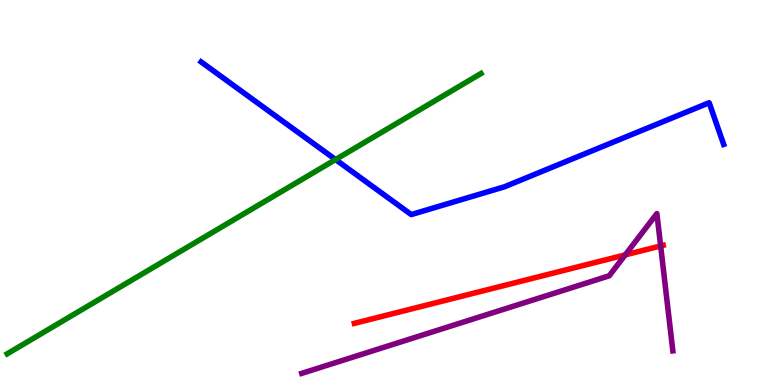[{'lines': ['blue', 'red'], 'intersections': []}, {'lines': ['green', 'red'], 'intersections': []}, {'lines': ['purple', 'red'], 'intersections': [{'x': 8.07, 'y': 3.38}, {'x': 8.52, 'y': 3.61}]}, {'lines': ['blue', 'green'], 'intersections': [{'x': 4.33, 'y': 5.86}]}, {'lines': ['blue', 'purple'], 'intersections': []}, {'lines': ['green', 'purple'], 'intersections': []}]